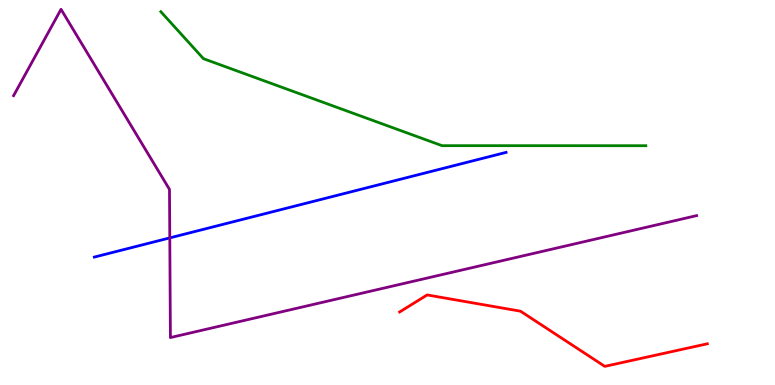[{'lines': ['blue', 'red'], 'intersections': []}, {'lines': ['green', 'red'], 'intersections': []}, {'lines': ['purple', 'red'], 'intersections': []}, {'lines': ['blue', 'green'], 'intersections': []}, {'lines': ['blue', 'purple'], 'intersections': [{'x': 2.19, 'y': 3.82}]}, {'lines': ['green', 'purple'], 'intersections': []}]